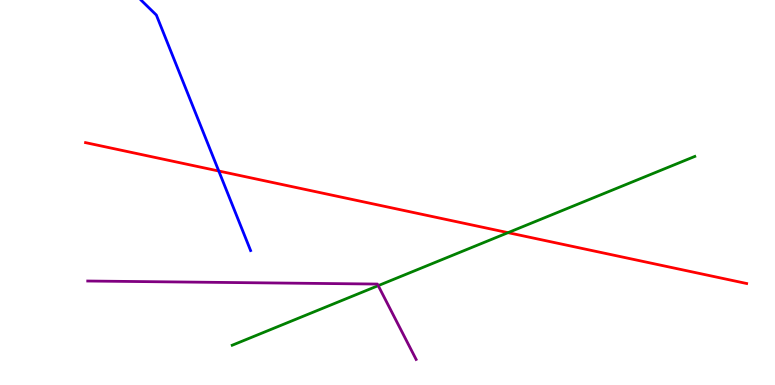[{'lines': ['blue', 'red'], 'intersections': [{'x': 2.82, 'y': 5.56}]}, {'lines': ['green', 'red'], 'intersections': [{'x': 6.56, 'y': 3.96}]}, {'lines': ['purple', 'red'], 'intersections': []}, {'lines': ['blue', 'green'], 'intersections': []}, {'lines': ['blue', 'purple'], 'intersections': []}, {'lines': ['green', 'purple'], 'intersections': [{'x': 4.88, 'y': 2.58}]}]